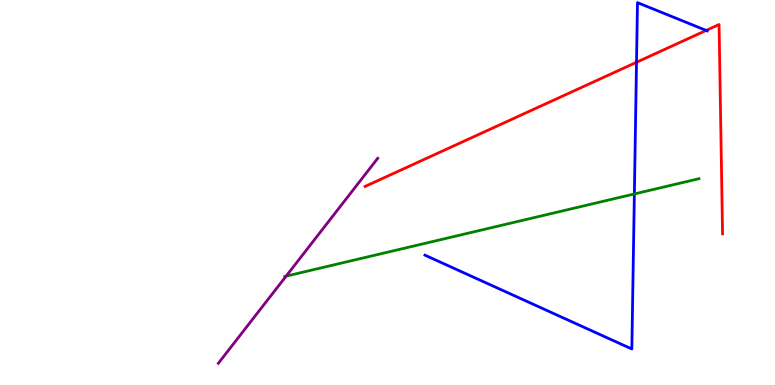[{'lines': ['blue', 'red'], 'intersections': [{'x': 8.21, 'y': 8.38}, {'x': 9.11, 'y': 9.21}]}, {'lines': ['green', 'red'], 'intersections': []}, {'lines': ['purple', 'red'], 'intersections': []}, {'lines': ['blue', 'green'], 'intersections': [{'x': 8.19, 'y': 4.96}]}, {'lines': ['blue', 'purple'], 'intersections': []}, {'lines': ['green', 'purple'], 'intersections': [{'x': 3.69, 'y': 2.83}]}]